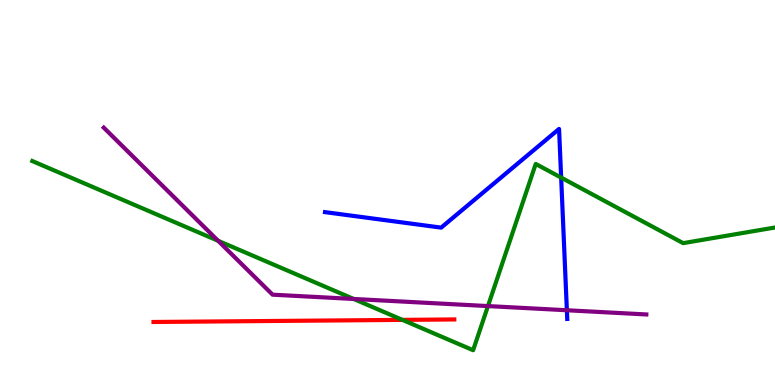[{'lines': ['blue', 'red'], 'intersections': []}, {'lines': ['green', 'red'], 'intersections': [{'x': 5.19, 'y': 1.69}]}, {'lines': ['purple', 'red'], 'intersections': []}, {'lines': ['blue', 'green'], 'intersections': [{'x': 7.24, 'y': 5.39}]}, {'lines': ['blue', 'purple'], 'intersections': [{'x': 7.31, 'y': 1.94}]}, {'lines': ['green', 'purple'], 'intersections': [{'x': 2.81, 'y': 3.75}, {'x': 4.56, 'y': 2.23}, {'x': 6.3, 'y': 2.05}]}]